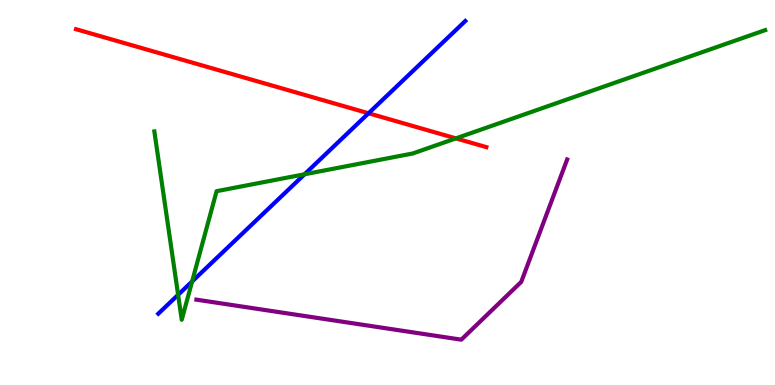[{'lines': ['blue', 'red'], 'intersections': [{'x': 4.76, 'y': 7.06}]}, {'lines': ['green', 'red'], 'intersections': [{'x': 5.88, 'y': 6.41}]}, {'lines': ['purple', 'red'], 'intersections': []}, {'lines': ['blue', 'green'], 'intersections': [{'x': 2.3, 'y': 2.34}, {'x': 2.48, 'y': 2.69}, {'x': 3.93, 'y': 5.47}]}, {'lines': ['blue', 'purple'], 'intersections': []}, {'lines': ['green', 'purple'], 'intersections': []}]